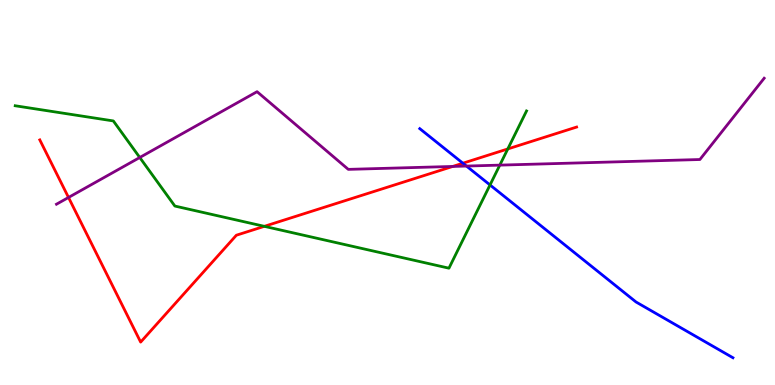[{'lines': ['blue', 'red'], 'intersections': [{'x': 5.97, 'y': 5.76}]}, {'lines': ['green', 'red'], 'intersections': [{'x': 3.41, 'y': 4.12}, {'x': 6.55, 'y': 6.13}]}, {'lines': ['purple', 'red'], 'intersections': [{'x': 0.884, 'y': 4.87}, {'x': 5.84, 'y': 5.68}]}, {'lines': ['blue', 'green'], 'intersections': [{'x': 6.32, 'y': 5.2}]}, {'lines': ['blue', 'purple'], 'intersections': [{'x': 6.02, 'y': 5.69}]}, {'lines': ['green', 'purple'], 'intersections': [{'x': 1.8, 'y': 5.91}, {'x': 6.45, 'y': 5.71}]}]